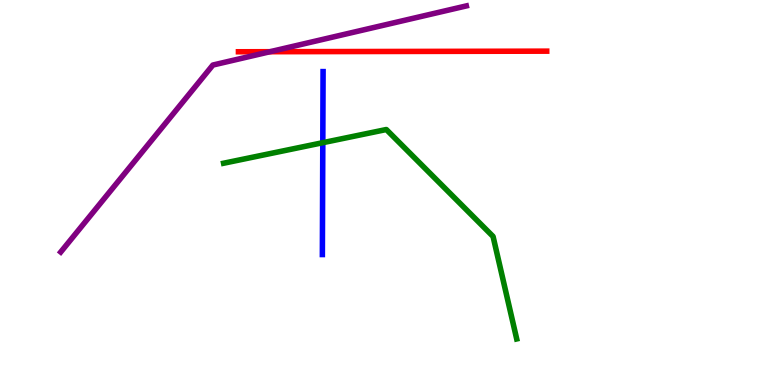[{'lines': ['blue', 'red'], 'intersections': []}, {'lines': ['green', 'red'], 'intersections': []}, {'lines': ['purple', 'red'], 'intersections': [{'x': 3.48, 'y': 8.66}]}, {'lines': ['blue', 'green'], 'intersections': [{'x': 4.17, 'y': 6.29}]}, {'lines': ['blue', 'purple'], 'intersections': []}, {'lines': ['green', 'purple'], 'intersections': []}]